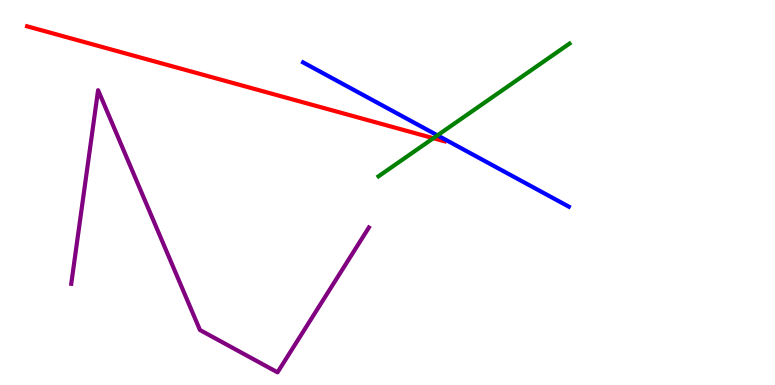[{'lines': ['blue', 'red'], 'intersections': []}, {'lines': ['green', 'red'], 'intersections': [{'x': 5.59, 'y': 6.41}]}, {'lines': ['purple', 'red'], 'intersections': []}, {'lines': ['blue', 'green'], 'intersections': [{'x': 5.64, 'y': 6.48}]}, {'lines': ['blue', 'purple'], 'intersections': []}, {'lines': ['green', 'purple'], 'intersections': []}]